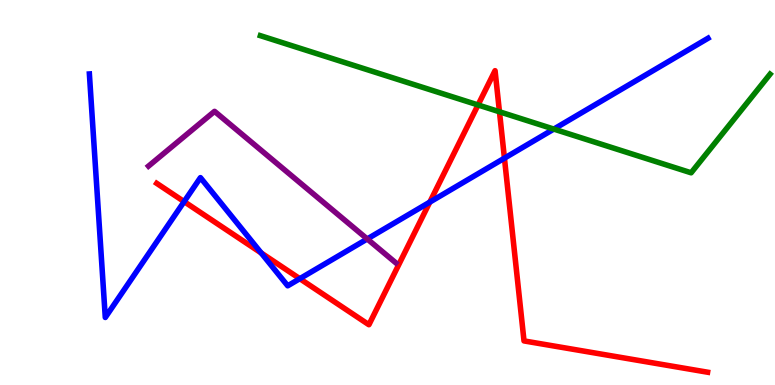[{'lines': ['blue', 'red'], 'intersections': [{'x': 2.38, 'y': 4.76}, {'x': 3.37, 'y': 3.43}, {'x': 3.87, 'y': 2.76}, {'x': 5.55, 'y': 4.75}, {'x': 6.51, 'y': 5.89}]}, {'lines': ['green', 'red'], 'intersections': [{'x': 6.17, 'y': 7.27}, {'x': 6.44, 'y': 7.1}]}, {'lines': ['purple', 'red'], 'intersections': []}, {'lines': ['blue', 'green'], 'intersections': [{'x': 7.15, 'y': 6.65}]}, {'lines': ['blue', 'purple'], 'intersections': [{'x': 4.74, 'y': 3.79}]}, {'lines': ['green', 'purple'], 'intersections': []}]